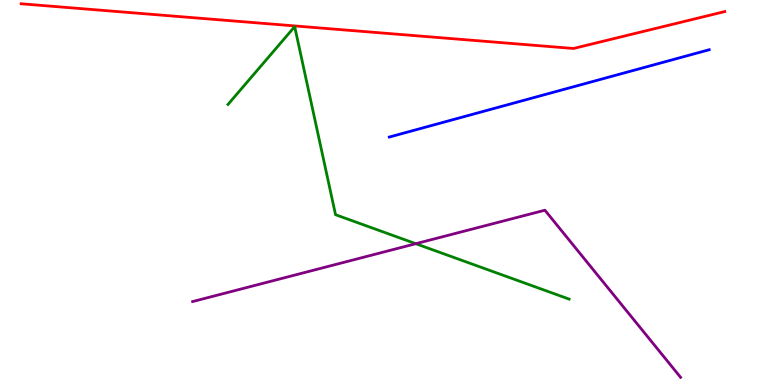[{'lines': ['blue', 'red'], 'intersections': []}, {'lines': ['green', 'red'], 'intersections': []}, {'lines': ['purple', 'red'], 'intersections': []}, {'lines': ['blue', 'green'], 'intersections': []}, {'lines': ['blue', 'purple'], 'intersections': []}, {'lines': ['green', 'purple'], 'intersections': [{'x': 5.36, 'y': 3.67}]}]